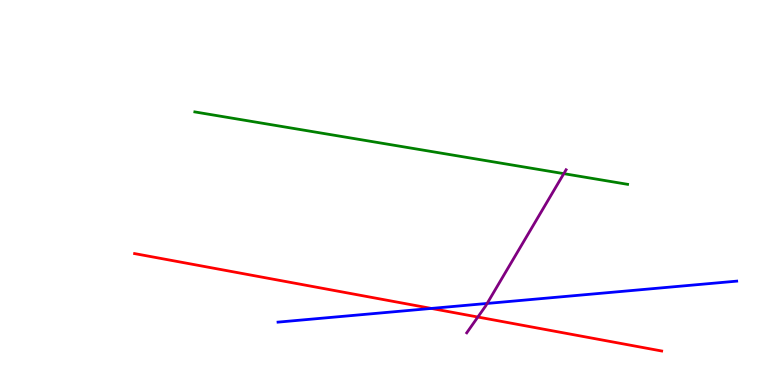[{'lines': ['blue', 'red'], 'intersections': [{'x': 5.57, 'y': 1.99}]}, {'lines': ['green', 'red'], 'intersections': []}, {'lines': ['purple', 'red'], 'intersections': [{'x': 6.17, 'y': 1.77}]}, {'lines': ['blue', 'green'], 'intersections': []}, {'lines': ['blue', 'purple'], 'intersections': [{'x': 6.29, 'y': 2.12}]}, {'lines': ['green', 'purple'], 'intersections': [{'x': 7.27, 'y': 5.49}]}]